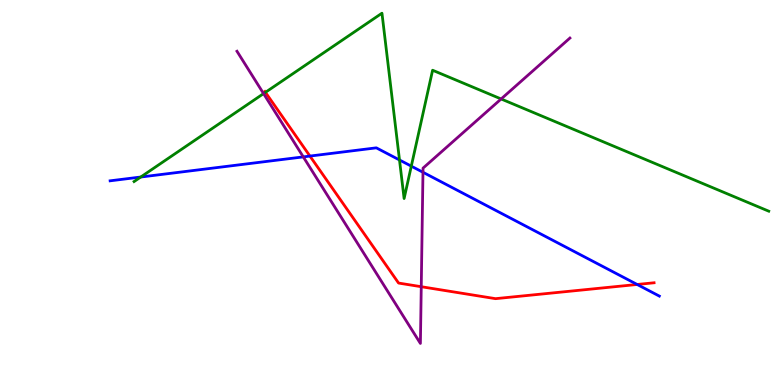[{'lines': ['blue', 'red'], 'intersections': [{'x': 4.0, 'y': 5.95}, {'x': 8.22, 'y': 2.61}]}, {'lines': ['green', 'red'], 'intersections': [{'x': 3.42, 'y': 7.6}]}, {'lines': ['purple', 'red'], 'intersections': [{'x': 5.44, 'y': 2.55}]}, {'lines': ['blue', 'green'], 'intersections': [{'x': 1.82, 'y': 5.4}, {'x': 5.15, 'y': 5.84}, {'x': 5.31, 'y': 5.68}]}, {'lines': ['blue', 'purple'], 'intersections': [{'x': 3.91, 'y': 5.92}, {'x': 5.46, 'y': 5.53}]}, {'lines': ['green', 'purple'], 'intersections': [{'x': 3.4, 'y': 7.57}, {'x': 6.47, 'y': 7.43}]}]